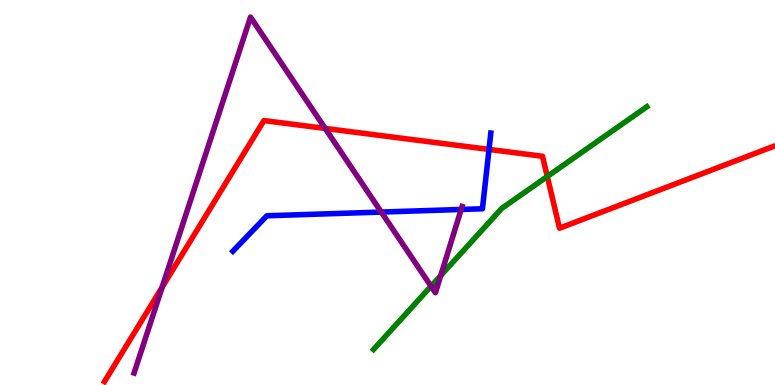[{'lines': ['blue', 'red'], 'intersections': [{'x': 6.31, 'y': 6.12}]}, {'lines': ['green', 'red'], 'intersections': [{'x': 7.06, 'y': 5.42}]}, {'lines': ['purple', 'red'], 'intersections': [{'x': 2.09, 'y': 2.54}, {'x': 4.2, 'y': 6.66}]}, {'lines': ['blue', 'green'], 'intersections': []}, {'lines': ['blue', 'purple'], 'intersections': [{'x': 4.92, 'y': 4.49}, {'x': 5.95, 'y': 4.56}]}, {'lines': ['green', 'purple'], 'intersections': [{'x': 5.56, 'y': 2.57}, {'x': 5.69, 'y': 2.84}]}]